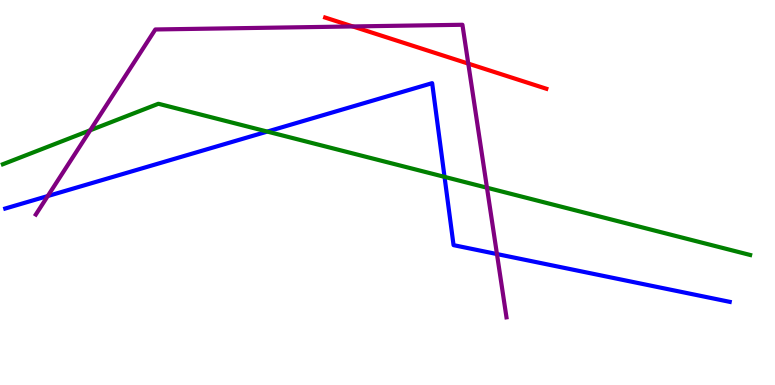[{'lines': ['blue', 'red'], 'intersections': []}, {'lines': ['green', 'red'], 'intersections': []}, {'lines': ['purple', 'red'], 'intersections': [{'x': 4.55, 'y': 9.31}, {'x': 6.04, 'y': 8.35}]}, {'lines': ['blue', 'green'], 'intersections': [{'x': 3.45, 'y': 6.58}, {'x': 5.74, 'y': 5.41}]}, {'lines': ['blue', 'purple'], 'intersections': [{'x': 0.616, 'y': 4.91}, {'x': 6.41, 'y': 3.4}]}, {'lines': ['green', 'purple'], 'intersections': [{'x': 1.16, 'y': 6.62}, {'x': 6.28, 'y': 5.12}]}]